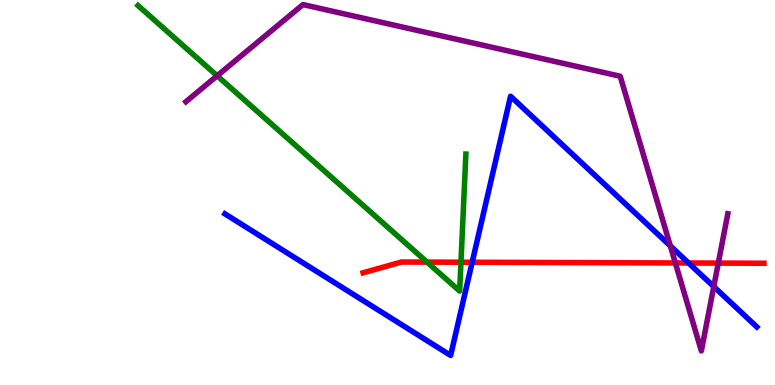[{'lines': ['blue', 'red'], 'intersections': [{'x': 6.09, 'y': 3.19}, {'x': 8.89, 'y': 3.17}]}, {'lines': ['green', 'red'], 'intersections': [{'x': 5.51, 'y': 3.19}, {'x': 5.95, 'y': 3.19}]}, {'lines': ['purple', 'red'], 'intersections': [{'x': 8.71, 'y': 3.17}, {'x': 9.27, 'y': 3.17}]}, {'lines': ['blue', 'green'], 'intersections': []}, {'lines': ['blue', 'purple'], 'intersections': [{'x': 8.65, 'y': 3.61}, {'x': 9.21, 'y': 2.56}]}, {'lines': ['green', 'purple'], 'intersections': [{'x': 2.8, 'y': 8.03}]}]